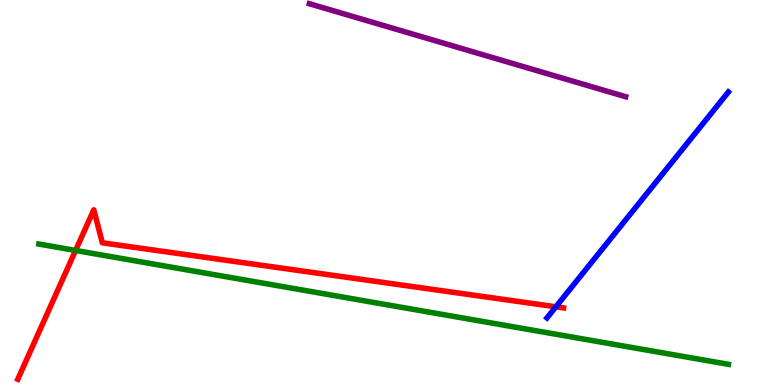[{'lines': ['blue', 'red'], 'intersections': [{'x': 7.17, 'y': 2.03}]}, {'lines': ['green', 'red'], 'intersections': [{'x': 0.975, 'y': 3.49}]}, {'lines': ['purple', 'red'], 'intersections': []}, {'lines': ['blue', 'green'], 'intersections': []}, {'lines': ['blue', 'purple'], 'intersections': []}, {'lines': ['green', 'purple'], 'intersections': []}]